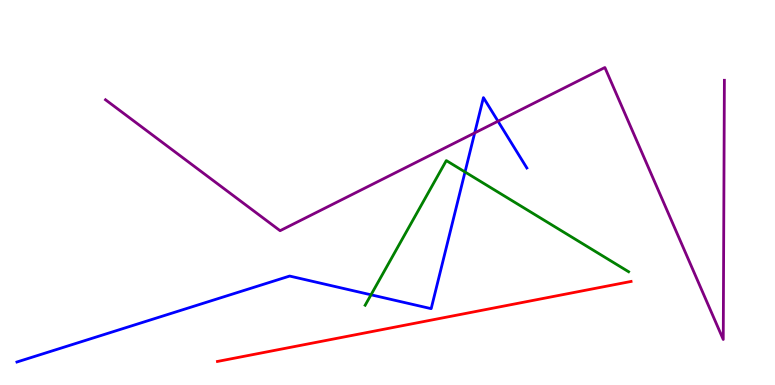[{'lines': ['blue', 'red'], 'intersections': []}, {'lines': ['green', 'red'], 'intersections': []}, {'lines': ['purple', 'red'], 'intersections': []}, {'lines': ['blue', 'green'], 'intersections': [{'x': 4.79, 'y': 2.34}, {'x': 6.0, 'y': 5.53}]}, {'lines': ['blue', 'purple'], 'intersections': [{'x': 6.13, 'y': 6.55}, {'x': 6.43, 'y': 6.85}]}, {'lines': ['green', 'purple'], 'intersections': []}]